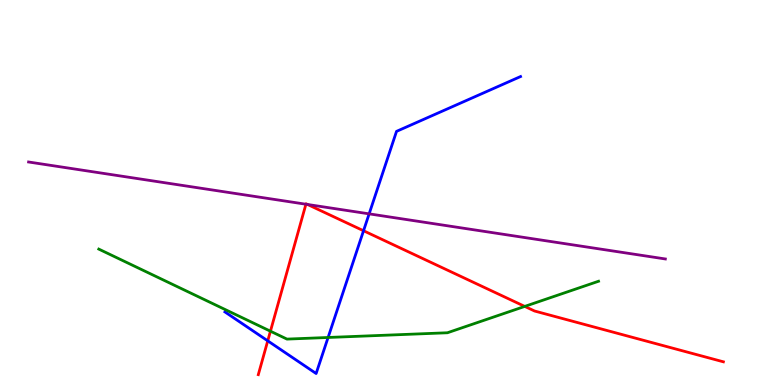[{'lines': ['blue', 'red'], 'intersections': [{'x': 3.45, 'y': 1.15}, {'x': 4.69, 'y': 4.01}]}, {'lines': ['green', 'red'], 'intersections': [{'x': 3.49, 'y': 1.4}, {'x': 6.77, 'y': 2.04}]}, {'lines': ['purple', 'red'], 'intersections': [{'x': 3.95, 'y': 4.7}, {'x': 3.97, 'y': 4.69}]}, {'lines': ['blue', 'green'], 'intersections': [{'x': 4.23, 'y': 1.23}]}, {'lines': ['blue', 'purple'], 'intersections': [{'x': 4.76, 'y': 4.45}]}, {'lines': ['green', 'purple'], 'intersections': []}]